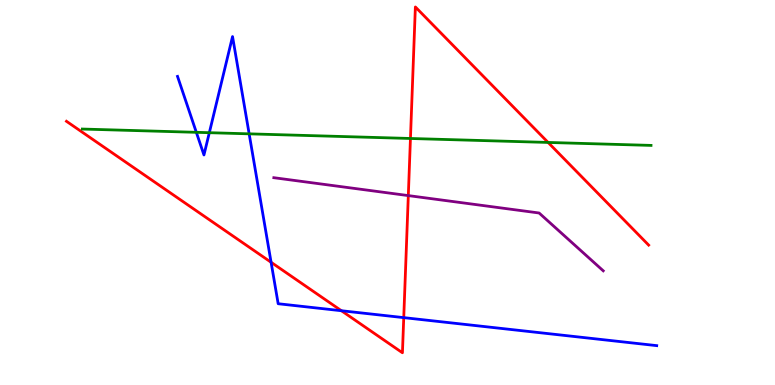[{'lines': ['blue', 'red'], 'intersections': [{'x': 3.5, 'y': 3.19}, {'x': 4.41, 'y': 1.93}, {'x': 5.21, 'y': 1.75}]}, {'lines': ['green', 'red'], 'intersections': [{'x': 5.3, 'y': 6.4}, {'x': 7.07, 'y': 6.3}]}, {'lines': ['purple', 'red'], 'intersections': [{'x': 5.27, 'y': 4.92}]}, {'lines': ['blue', 'green'], 'intersections': [{'x': 2.53, 'y': 6.56}, {'x': 2.7, 'y': 6.55}, {'x': 3.21, 'y': 6.52}]}, {'lines': ['blue', 'purple'], 'intersections': []}, {'lines': ['green', 'purple'], 'intersections': []}]